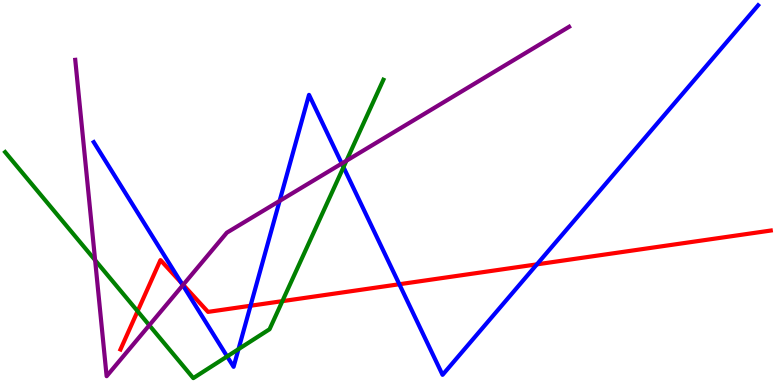[{'lines': ['blue', 'red'], 'intersections': [{'x': 2.34, 'y': 2.66}, {'x': 3.23, 'y': 2.06}, {'x': 5.15, 'y': 2.62}, {'x': 6.93, 'y': 3.13}]}, {'lines': ['green', 'red'], 'intersections': [{'x': 1.78, 'y': 1.92}, {'x': 3.64, 'y': 2.18}]}, {'lines': ['purple', 'red'], 'intersections': [{'x': 2.36, 'y': 2.6}]}, {'lines': ['blue', 'green'], 'intersections': [{'x': 2.93, 'y': 0.742}, {'x': 3.08, 'y': 0.931}, {'x': 4.43, 'y': 5.66}]}, {'lines': ['blue', 'purple'], 'intersections': [{'x': 2.36, 'y': 2.59}, {'x': 3.61, 'y': 4.78}, {'x': 4.41, 'y': 5.75}]}, {'lines': ['green', 'purple'], 'intersections': [{'x': 1.23, 'y': 3.24}, {'x': 1.93, 'y': 1.55}, {'x': 4.47, 'y': 5.83}]}]